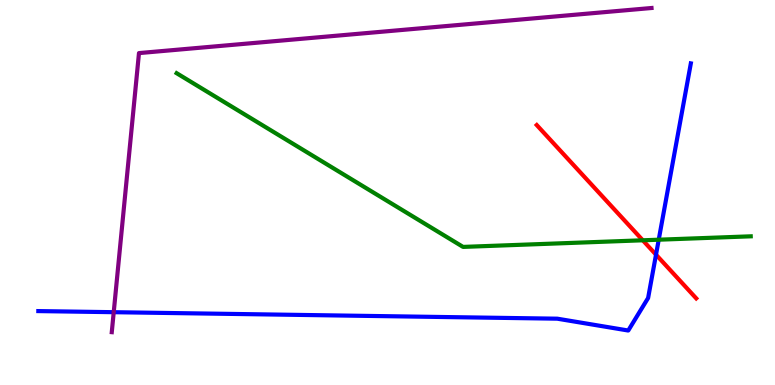[{'lines': ['blue', 'red'], 'intersections': [{'x': 8.46, 'y': 3.39}]}, {'lines': ['green', 'red'], 'intersections': [{'x': 8.29, 'y': 3.76}]}, {'lines': ['purple', 'red'], 'intersections': []}, {'lines': ['blue', 'green'], 'intersections': [{'x': 8.5, 'y': 3.77}]}, {'lines': ['blue', 'purple'], 'intersections': [{'x': 1.47, 'y': 1.89}]}, {'lines': ['green', 'purple'], 'intersections': []}]